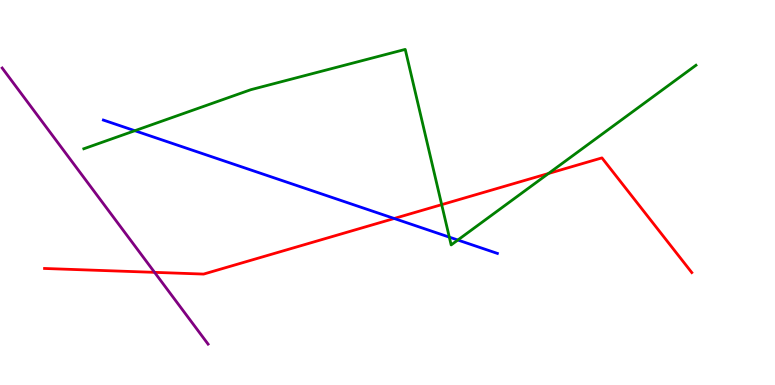[{'lines': ['blue', 'red'], 'intersections': [{'x': 5.09, 'y': 4.32}]}, {'lines': ['green', 'red'], 'intersections': [{'x': 5.7, 'y': 4.68}, {'x': 7.08, 'y': 5.49}]}, {'lines': ['purple', 'red'], 'intersections': [{'x': 1.99, 'y': 2.93}]}, {'lines': ['blue', 'green'], 'intersections': [{'x': 1.74, 'y': 6.6}, {'x': 5.8, 'y': 3.84}, {'x': 5.91, 'y': 3.77}]}, {'lines': ['blue', 'purple'], 'intersections': []}, {'lines': ['green', 'purple'], 'intersections': []}]